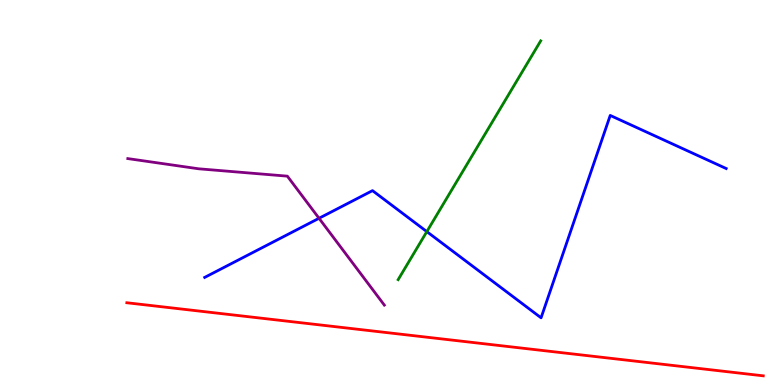[{'lines': ['blue', 'red'], 'intersections': []}, {'lines': ['green', 'red'], 'intersections': []}, {'lines': ['purple', 'red'], 'intersections': []}, {'lines': ['blue', 'green'], 'intersections': [{'x': 5.51, 'y': 3.98}]}, {'lines': ['blue', 'purple'], 'intersections': [{'x': 4.12, 'y': 4.33}]}, {'lines': ['green', 'purple'], 'intersections': []}]